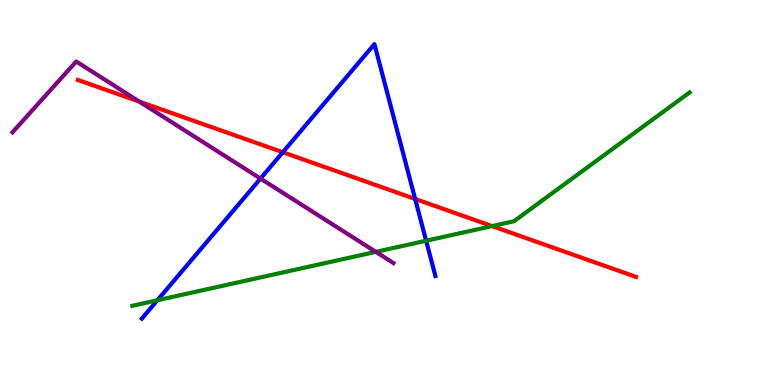[{'lines': ['blue', 'red'], 'intersections': [{'x': 3.65, 'y': 6.05}, {'x': 5.36, 'y': 4.83}]}, {'lines': ['green', 'red'], 'intersections': [{'x': 6.35, 'y': 4.13}]}, {'lines': ['purple', 'red'], 'intersections': [{'x': 1.8, 'y': 7.36}]}, {'lines': ['blue', 'green'], 'intersections': [{'x': 2.03, 'y': 2.2}, {'x': 5.5, 'y': 3.75}]}, {'lines': ['blue', 'purple'], 'intersections': [{'x': 3.36, 'y': 5.36}]}, {'lines': ['green', 'purple'], 'intersections': [{'x': 4.85, 'y': 3.46}]}]